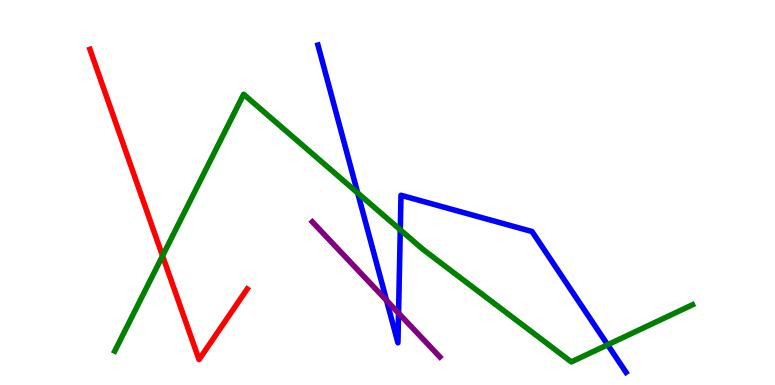[{'lines': ['blue', 'red'], 'intersections': []}, {'lines': ['green', 'red'], 'intersections': [{'x': 2.1, 'y': 3.35}]}, {'lines': ['purple', 'red'], 'intersections': []}, {'lines': ['blue', 'green'], 'intersections': [{'x': 4.62, 'y': 4.99}, {'x': 5.16, 'y': 4.03}, {'x': 7.84, 'y': 1.04}]}, {'lines': ['blue', 'purple'], 'intersections': [{'x': 4.99, 'y': 2.2}, {'x': 5.14, 'y': 1.87}]}, {'lines': ['green', 'purple'], 'intersections': []}]